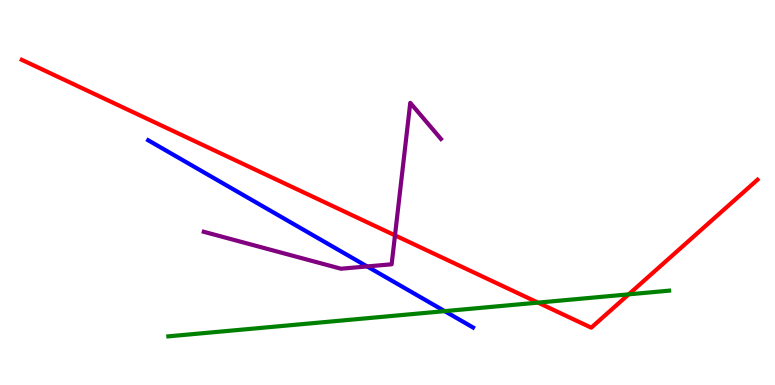[{'lines': ['blue', 'red'], 'intersections': []}, {'lines': ['green', 'red'], 'intersections': [{'x': 6.94, 'y': 2.14}, {'x': 8.11, 'y': 2.35}]}, {'lines': ['purple', 'red'], 'intersections': [{'x': 5.1, 'y': 3.89}]}, {'lines': ['blue', 'green'], 'intersections': [{'x': 5.74, 'y': 1.92}]}, {'lines': ['blue', 'purple'], 'intersections': [{'x': 4.74, 'y': 3.08}]}, {'lines': ['green', 'purple'], 'intersections': []}]